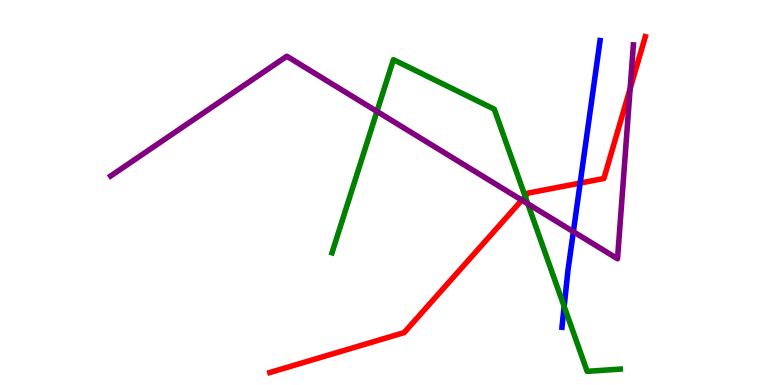[{'lines': ['blue', 'red'], 'intersections': [{'x': 7.49, 'y': 5.25}]}, {'lines': ['green', 'red'], 'intersections': [{'x': 6.78, 'y': 4.9}]}, {'lines': ['purple', 'red'], 'intersections': [{'x': 6.73, 'y': 4.8}, {'x': 8.13, 'y': 7.7}]}, {'lines': ['blue', 'green'], 'intersections': [{'x': 7.28, 'y': 2.04}]}, {'lines': ['blue', 'purple'], 'intersections': [{'x': 7.4, 'y': 3.98}]}, {'lines': ['green', 'purple'], 'intersections': [{'x': 4.86, 'y': 7.11}, {'x': 6.81, 'y': 4.71}]}]